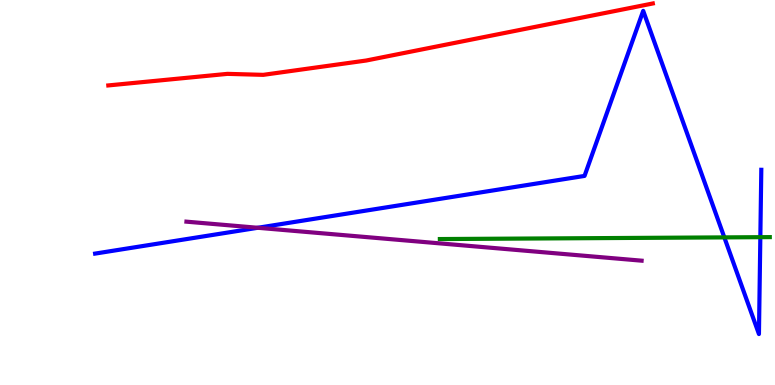[{'lines': ['blue', 'red'], 'intersections': []}, {'lines': ['green', 'red'], 'intersections': []}, {'lines': ['purple', 'red'], 'intersections': []}, {'lines': ['blue', 'green'], 'intersections': [{'x': 9.35, 'y': 3.83}, {'x': 9.81, 'y': 3.84}]}, {'lines': ['blue', 'purple'], 'intersections': [{'x': 3.33, 'y': 4.08}]}, {'lines': ['green', 'purple'], 'intersections': []}]